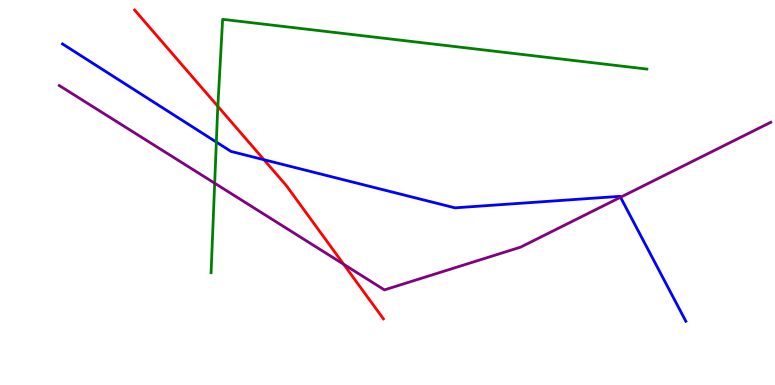[{'lines': ['blue', 'red'], 'intersections': [{'x': 3.41, 'y': 5.85}]}, {'lines': ['green', 'red'], 'intersections': [{'x': 2.81, 'y': 7.24}]}, {'lines': ['purple', 'red'], 'intersections': [{'x': 4.43, 'y': 3.14}]}, {'lines': ['blue', 'green'], 'intersections': [{'x': 2.79, 'y': 6.31}]}, {'lines': ['blue', 'purple'], 'intersections': [{'x': 8.01, 'y': 4.88}]}, {'lines': ['green', 'purple'], 'intersections': [{'x': 2.77, 'y': 5.24}]}]